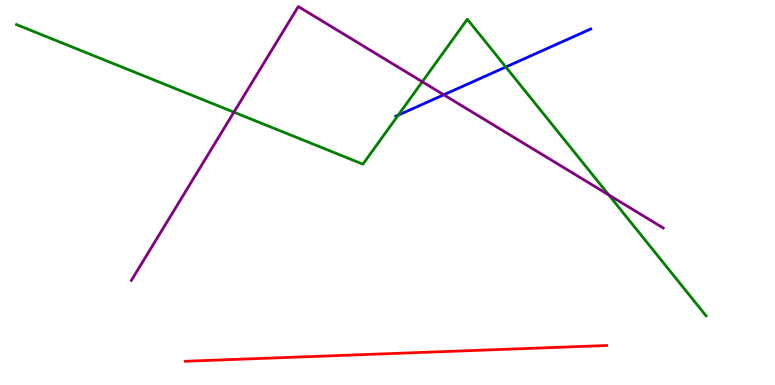[{'lines': ['blue', 'red'], 'intersections': []}, {'lines': ['green', 'red'], 'intersections': []}, {'lines': ['purple', 'red'], 'intersections': []}, {'lines': ['blue', 'green'], 'intersections': [{'x': 5.14, 'y': 7.01}, {'x': 6.53, 'y': 8.26}]}, {'lines': ['blue', 'purple'], 'intersections': [{'x': 5.73, 'y': 7.54}]}, {'lines': ['green', 'purple'], 'intersections': [{'x': 3.02, 'y': 7.09}, {'x': 5.45, 'y': 7.88}, {'x': 7.86, 'y': 4.94}]}]